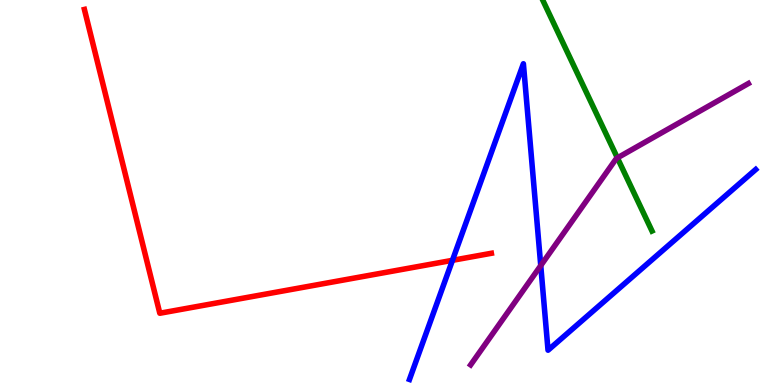[{'lines': ['blue', 'red'], 'intersections': [{'x': 5.84, 'y': 3.24}]}, {'lines': ['green', 'red'], 'intersections': []}, {'lines': ['purple', 'red'], 'intersections': []}, {'lines': ['blue', 'green'], 'intersections': []}, {'lines': ['blue', 'purple'], 'intersections': [{'x': 6.98, 'y': 3.1}]}, {'lines': ['green', 'purple'], 'intersections': [{'x': 7.97, 'y': 5.9}]}]